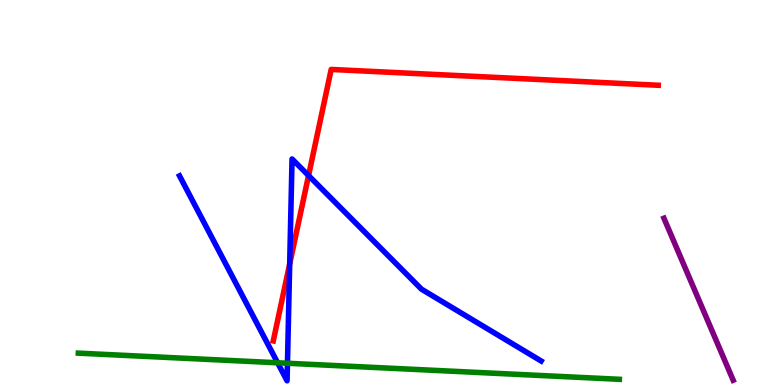[{'lines': ['blue', 'red'], 'intersections': [{'x': 3.74, 'y': 3.14}, {'x': 3.98, 'y': 5.44}]}, {'lines': ['green', 'red'], 'intersections': []}, {'lines': ['purple', 'red'], 'intersections': []}, {'lines': ['blue', 'green'], 'intersections': [{'x': 3.58, 'y': 0.577}, {'x': 3.71, 'y': 0.565}]}, {'lines': ['blue', 'purple'], 'intersections': []}, {'lines': ['green', 'purple'], 'intersections': []}]